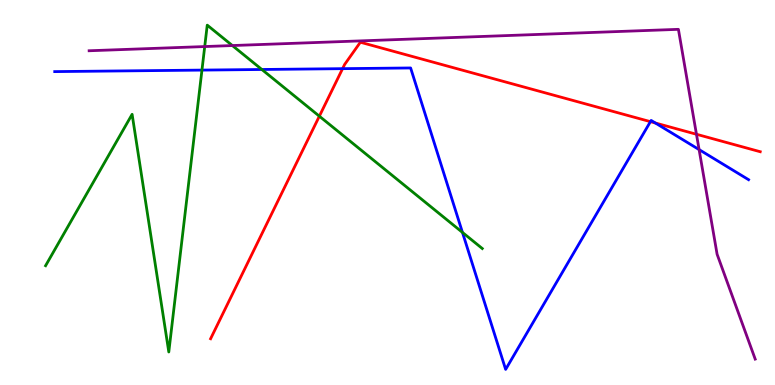[{'lines': ['blue', 'red'], 'intersections': [{'x': 4.42, 'y': 8.22}, {'x': 8.39, 'y': 6.84}, {'x': 8.46, 'y': 6.8}]}, {'lines': ['green', 'red'], 'intersections': [{'x': 4.12, 'y': 6.98}]}, {'lines': ['purple', 'red'], 'intersections': [{'x': 8.99, 'y': 6.51}]}, {'lines': ['blue', 'green'], 'intersections': [{'x': 2.61, 'y': 8.18}, {'x': 3.38, 'y': 8.2}, {'x': 5.97, 'y': 3.96}]}, {'lines': ['blue', 'purple'], 'intersections': [{'x': 9.02, 'y': 6.11}]}, {'lines': ['green', 'purple'], 'intersections': [{'x': 2.64, 'y': 8.79}, {'x': 3.0, 'y': 8.82}]}]